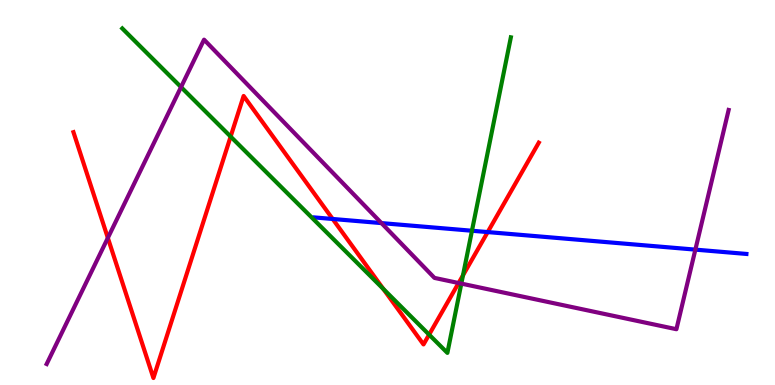[{'lines': ['blue', 'red'], 'intersections': [{'x': 4.29, 'y': 4.31}, {'x': 6.29, 'y': 3.97}]}, {'lines': ['green', 'red'], 'intersections': [{'x': 2.98, 'y': 6.45}, {'x': 4.95, 'y': 2.5}, {'x': 5.54, 'y': 1.31}, {'x': 5.97, 'y': 2.85}]}, {'lines': ['purple', 'red'], 'intersections': [{'x': 1.39, 'y': 3.82}, {'x': 5.92, 'y': 2.65}]}, {'lines': ['blue', 'green'], 'intersections': [{'x': 6.09, 'y': 4.01}]}, {'lines': ['blue', 'purple'], 'intersections': [{'x': 4.92, 'y': 4.21}, {'x': 8.97, 'y': 3.52}]}, {'lines': ['green', 'purple'], 'intersections': [{'x': 2.34, 'y': 7.74}, {'x': 5.95, 'y': 2.63}]}]